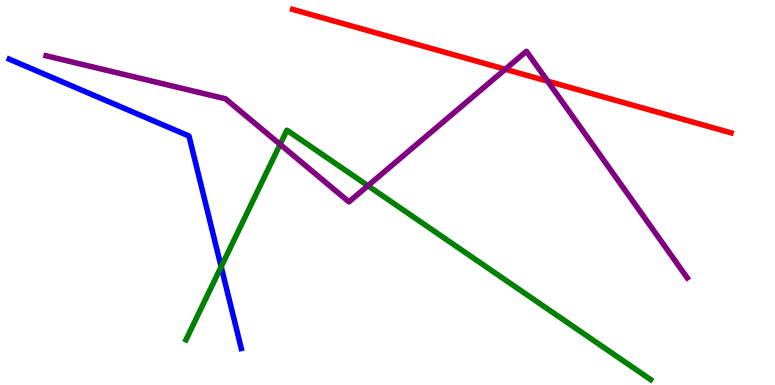[{'lines': ['blue', 'red'], 'intersections': []}, {'lines': ['green', 'red'], 'intersections': []}, {'lines': ['purple', 'red'], 'intersections': [{'x': 6.52, 'y': 8.2}, {'x': 7.07, 'y': 7.89}]}, {'lines': ['blue', 'green'], 'intersections': [{'x': 2.85, 'y': 3.07}]}, {'lines': ['blue', 'purple'], 'intersections': []}, {'lines': ['green', 'purple'], 'intersections': [{'x': 3.61, 'y': 6.25}, {'x': 4.75, 'y': 5.18}]}]